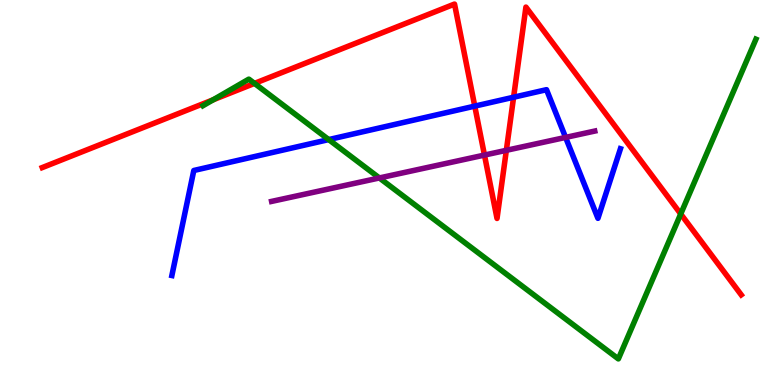[{'lines': ['blue', 'red'], 'intersections': [{'x': 6.13, 'y': 7.24}, {'x': 6.63, 'y': 7.47}]}, {'lines': ['green', 'red'], 'intersections': [{'x': 2.75, 'y': 7.41}, {'x': 3.28, 'y': 7.83}, {'x': 8.78, 'y': 4.44}]}, {'lines': ['purple', 'red'], 'intersections': [{'x': 6.25, 'y': 5.97}, {'x': 6.53, 'y': 6.1}]}, {'lines': ['blue', 'green'], 'intersections': [{'x': 4.24, 'y': 6.37}]}, {'lines': ['blue', 'purple'], 'intersections': [{'x': 7.3, 'y': 6.43}]}, {'lines': ['green', 'purple'], 'intersections': [{'x': 4.9, 'y': 5.38}]}]